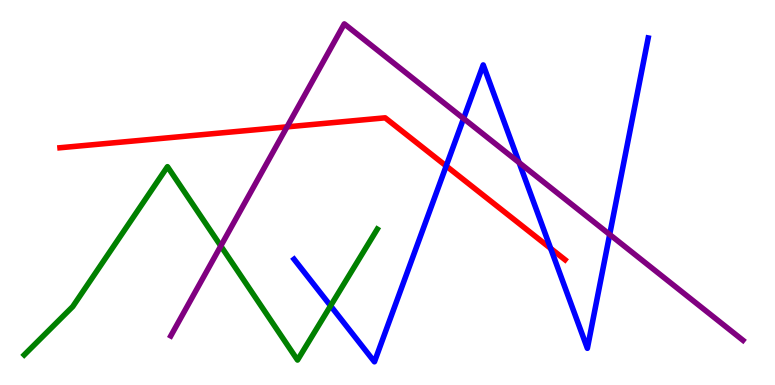[{'lines': ['blue', 'red'], 'intersections': [{'x': 5.76, 'y': 5.69}, {'x': 7.11, 'y': 3.55}]}, {'lines': ['green', 'red'], 'intersections': []}, {'lines': ['purple', 'red'], 'intersections': [{'x': 3.7, 'y': 6.71}]}, {'lines': ['blue', 'green'], 'intersections': [{'x': 4.27, 'y': 2.06}]}, {'lines': ['blue', 'purple'], 'intersections': [{'x': 5.98, 'y': 6.92}, {'x': 6.7, 'y': 5.78}, {'x': 7.87, 'y': 3.91}]}, {'lines': ['green', 'purple'], 'intersections': [{'x': 2.85, 'y': 3.61}]}]